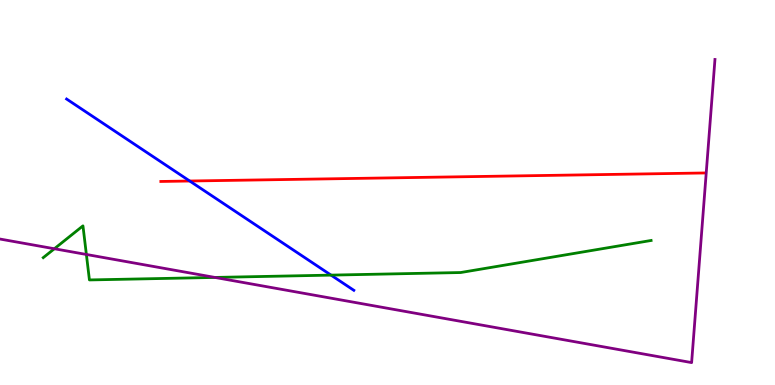[{'lines': ['blue', 'red'], 'intersections': [{'x': 2.45, 'y': 5.3}]}, {'lines': ['green', 'red'], 'intersections': []}, {'lines': ['purple', 'red'], 'intersections': []}, {'lines': ['blue', 'green'], 'intersections': [{'x': 4.27, 'y': 2.85}]}, {'lines': ['blue', 'purple'], 'intersections': []}, {'lines': ['green', 'purple'], 'intersections': [{'x': 0.701, 'y': 3.54}, {'x': 1.11, 'y': 3.39}, {'x': 2.77, 'y': 2.79}]}]